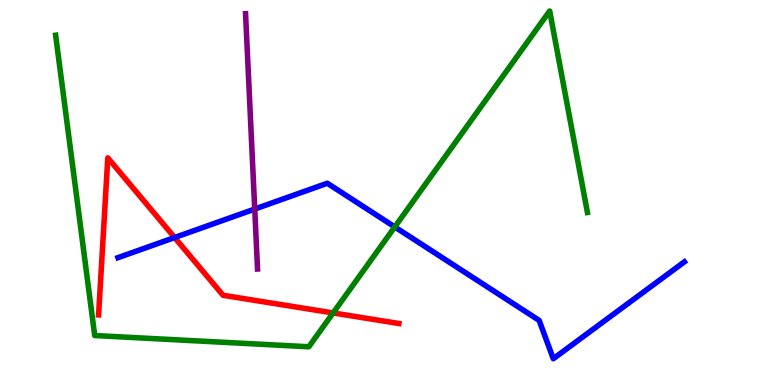[{'lines': ['blue', 'red'], 'intersections': [{'x': 2.25, 'y': 3.83}]}, {'lines': ['green', 'red'], 'intersections': [{'x': 4.3, 'y': 1.87}]}, {'lines': ['purple', 'red'], 'intersections': []}, {'lines': ['blue', 'green'], 'intersections': [{'x': 5.09, 'y': 4.11}]}, {'lines': ['blue', 'purple'], 'intersections': [{'x': 3.29, 'y': 4.57}]}, {'lines': ['green', 'purple'], 'intersections': []}]